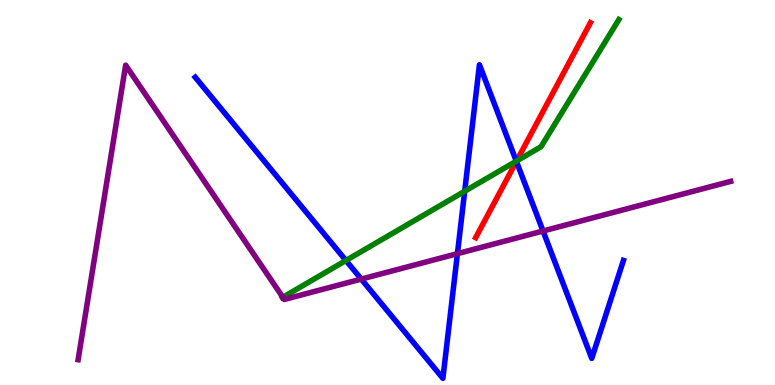[{'lines': ['blue', 'red'], 'intersections': [{'x': 6.66, 'y': 5.81}]}, {'lines': ['green', 'red'], 'intersections': [{'x': 6.67, 'y': 5.82}]}, {'lines': ['purple', 'red'], 'intersections': []}, {'lines': ['blue', 'green'], 'intersections': [{'x': 4.46, 'y': 3.23}, {'x': 6.0, 'y': 5.03}, {'x': 6.66, 'y': 5.81}]}, {'lines': ['blue', 'purple'], 'intersections': [{'x': 4.66, 'y': 2.75}, {'x': 5.9, 'y': 3.41}, {'x': 7.01, 'y': 4.0}]}, {'lines': ['green', 'purple'], 'intersections': [{'x': 3.65, 'y': 2.28}]}]